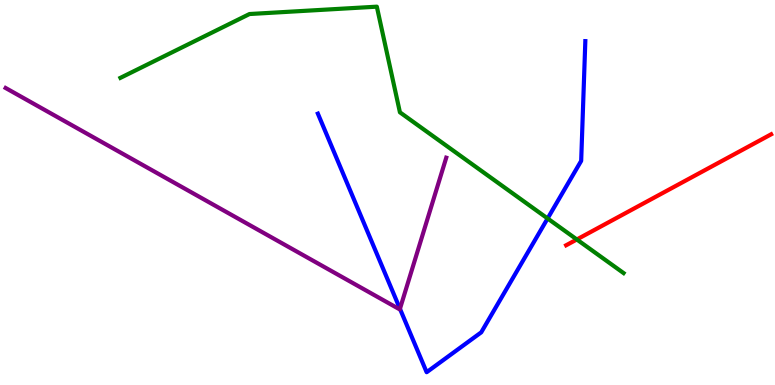[{'lines': ['blue', 'red'], 'intersections': []}, {'lines': ['green', 'red'], 'intersections': [{'x': 7.44, 'y': 3.78}]}, {'lines': ['purple', 'red'], 'intersections': []}, {'lines': ['blue', 'green'], 'intersections': [{'x': 7.07, 'y': 4.33}]}, {'lines': ['blue', 'purple'], 'intersections': [{'x': 5.16, 'y': 1.98}]}, {'lines': ['green', 'purple'], 'intersections': []}]